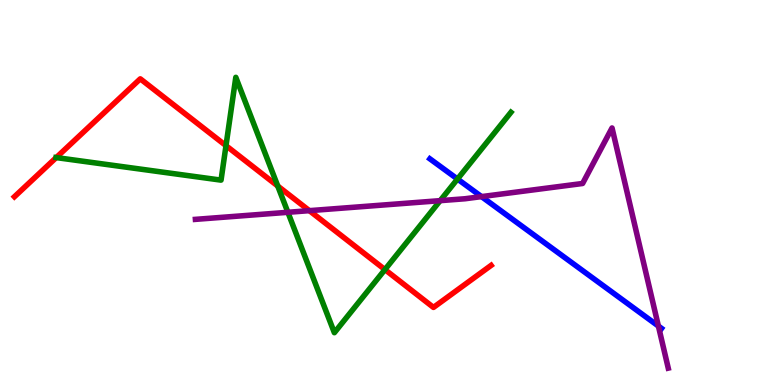[{'lines': ['blue', 'red'], 'intersections': []}, {'lines': ['green', 'red'], 'intersections': [{'x': 0.726, 'y': 5.91}, {'x': 2.92, 'y': 6.22}, {'x': 3.58, 'y': 5.17}, {'x': 4.97, 'y': 3.0}]}, {'lines': ['purple', 'red'], 'intersections': [{'x': 3.99, 'y': 4.53}]}, {'lines': ['blue', 'green'], 'intersections': [{'x': 5.9, 'y': 5.35}]}, {'lines': ['blue', 'purple'], 'intersections': [{'x': 6.21, 'y': 4.89}, {'x': 8.5, 'y': 1.53}]}, {'lines': ['green', 'purple'], 'intersections': [{'x': 3.71, 'y': 4.49}, {'x': 5.68, 'y': 4.79}]}]